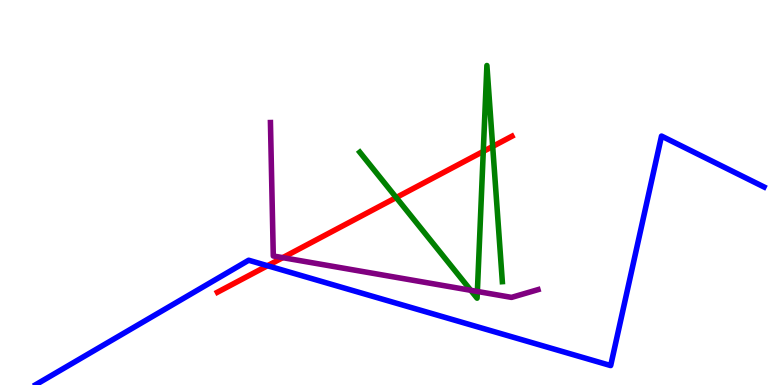[{'lines': ['blue', 'red'], 'intersections': [{'x': 3.45, 'y': 3.1}]}, {'lines': ['green', 'red'], 'intersections': [{'x': 5.11, 'y': 4.87}, {'x': 6.24, 'y': 6.07}, {'x': 6.36, 'y': 6.2}]}, {'lines': ['purple', 'red'], 'intersections': [{'x': 3.65, 'y': 3.31}]}, {'lines': ['blue', 'green'], 'intersections': []}, {'lines': ['blue', 'purple'], 'intersections': []}, {'lines': ['green', 'purple'], 'intersections': [{'x': 6.07, 'y': 2.46}, {'x': 6.16, 'y': 2.43}]}]